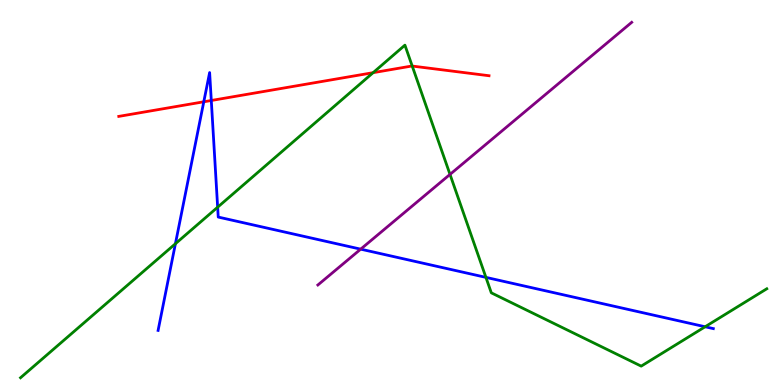[{'lines': ['blue', 'red'], 'intersections': [{'x': 2.63, 'y': 7.36}, {'x': 2.73, 'y': 7.39}]}, {'lines': ['green', 'red'], 'intersections': [{'x': 4.81, 'y': 8.11}, {'x': 5.32, 'y': 8.28}]}, {'lines': ['purple', 'red'], 'intersections': []}, {'lines': ['blue', 'green'], 'intersections': [{'x': 2.26, 'y': 3.67}, {'x': 2.81, 'y': 4.62}, {'x': 6.27, 'y': 2.8}, {'x': 9.1, 'y': 1.51}]}, {'lines': ['blue', 'purple'], 'intersections': [{'x': 4.65, 'y': 3.53}]}, {'lines': ['green', 'purple'], 'intersections': [{'x': 5.81, 'y': 5.47}]}]